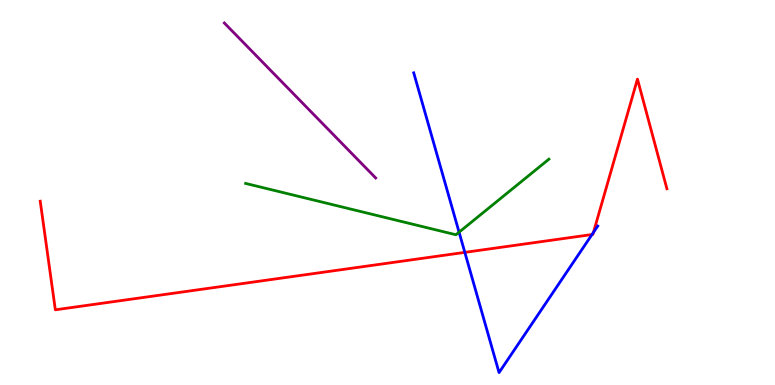[{'lines': ['blue', 'red'], 'intersections': [{'x': 6.0, 'y': 3.44}, {'x': 7.64, 'y': 3.91}, {'x': 7.66, 'y': 3.96}]}, {'lines': ['green', 'red'], 'intersections': []}, {'lines': ['purple', 'red'], 'intersections': []}, {'lines': ['blue', 'green'], 'intersections': [{'x': 5.92, 'y': 3.97}]}, {'lines': ['blue', 'purple'], 'intersections': []}, {'lines': ['green', 'purple'], 'intersections': []}]